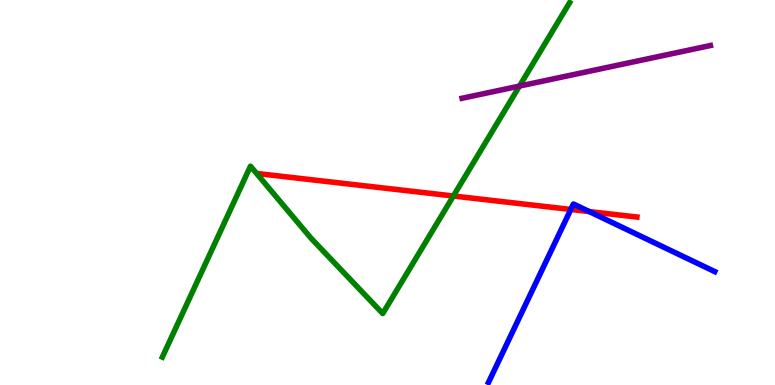[{'lines': ['blue', 'red'], 'intersections': [{'x': 7.37, 'y': 4.56}, {'x': 7.6, 'y': 4.5}]}, {'lines': ['green', 'red'], 'intersections': [{'x': 5.85, 'y': 4.91}]}, {'lines': ['purple', 'red'], 'intersections': []}, {'lines': ['blue', 'green'], 'intersections': []}, {'lines': ['blue', 'purple'], 'intersections': []}, {'lines': ['green', 'purple'], 'intersections': [{'x': 6.7, 'y': 7.76}]}]